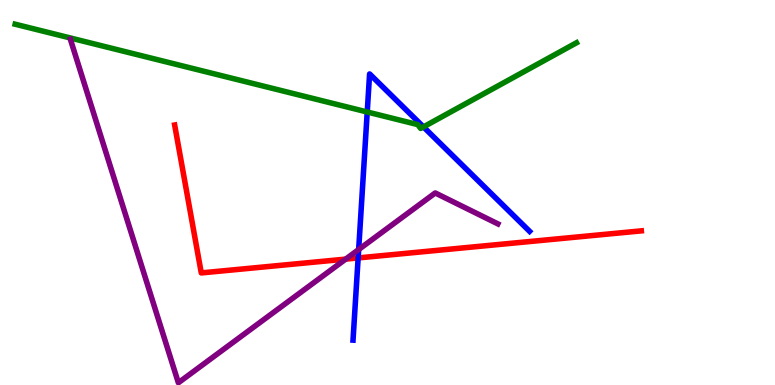[{'lines': ['blue', 'red'], 'intersections': [{'x': 4.62, 'y': 3.3}]}, {'lines': ['green', 'red'], 'intersections': []}, {'lines': ['purple', 'red'], 'intersections': [{'x': 4.46, 'y': 3.27}]}, {'lines': ['blue', 'green'], 'intersections': [{'x': 4.74, 'y': 7.09}, {'x': 5.46, 'y': 6.7}]}, {'lines': ['blue', 'purple'], 'intersections': [{'x': 4.63, 'y': 3.52}]}, {'lines': ['green', 'purple'], 'intersections': []}]